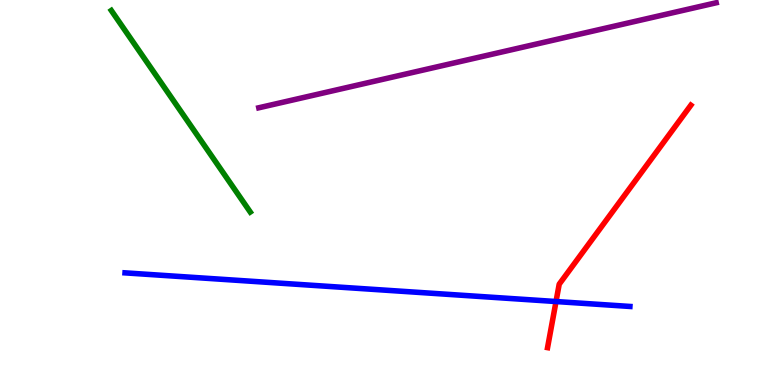[{'lines': ['blue', 'red'], 'intersections': [{'x': 7.17, 'y': 2.17}]}, {'lines': ['green', 'red'], 'intersections': []}, {'lines': ['purple', 'red'], 'intersections': []}, {'lines': ['blue', 'green'], 'intersections': []}, {'lines': ['blue', 'purple'], 'intersections': []}, {'lines': ['green', 'purple'], 'intersections': []}]